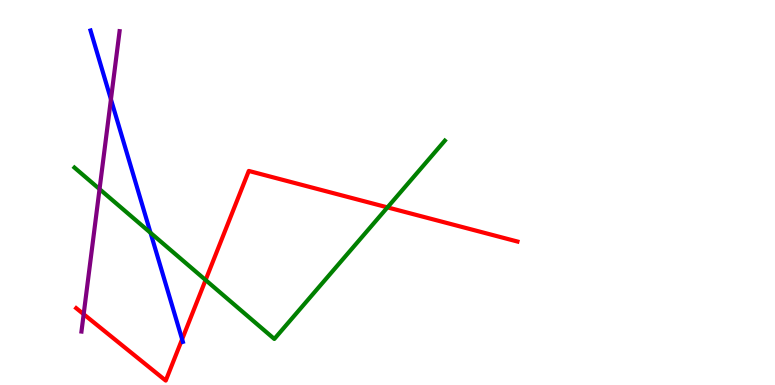[{'lines': ['blue', 'red'], 'intersections': [{'x': 2.35, 'y': 1.19}]}, {'lines': ['green', 'red'], 'intersections': [{'x': 2.65, 'y': 2.73}, {'x': 5.0, 'y': 4.61}]}, {'lines': ['purple', 'red'], 'intersections': [{'x': 1.08, 'y': 1.84}]}, {'lines': ['blue', 'green'], 'intersections': [{'x': 1.94, 'y': 3.95}]}, {'lines': ['blue', 'purple'], 'intersections': [{'x': 1.43, 'y': 7.42}]}, {'lines': ['green', 'purple'], 'intersections': [{'x': 1.28, 'y': 5.09}]}]